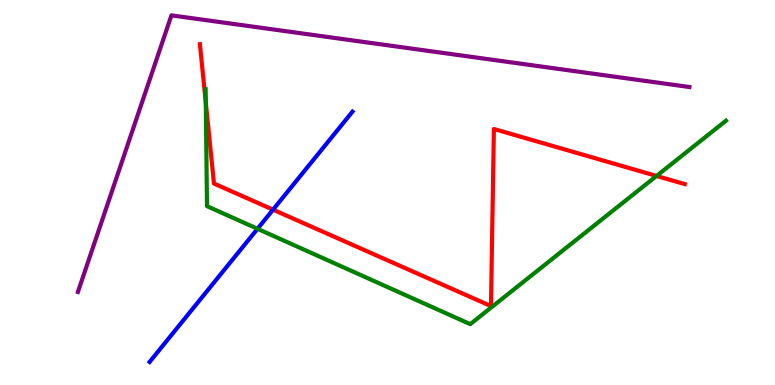[{'lines': ['blue', 'red'], 'intersections': [{'x': 3.52, 'y': 4.55}]}, {'lines': ['green', 'red'], 'intersections': [{'x': 2.66, 'y': 7.34}, {'x': 8.47, 'y': 5.43}]}, {'lines': ['purple', 'red'], 'intersections': []}, {'lines': ['blue', 'green'], 'intersections': [{'x': 3.32, 'y': 4.06}]}, {'lines': ['blue', 'purple'], 'intersections': []}, {'lines': ['green', 'purple'], 'intersections': []}]